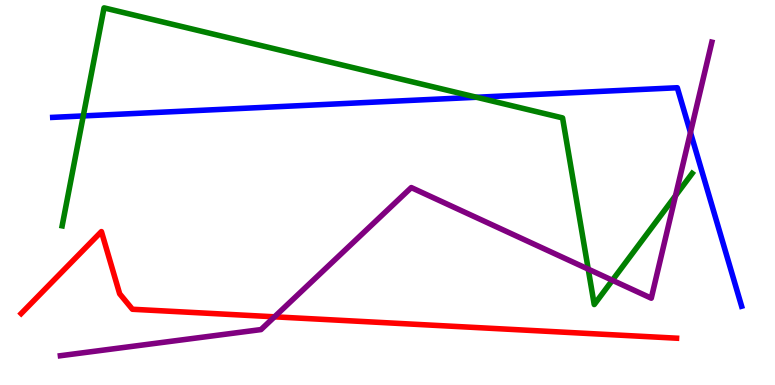[{'lines': ['blue', 'red'], 'intersections': []}, {'lines': ['green', 'red'], 'intersections': []}, {'lines': ['purple', 'red'], 'intersections': [{'x': 3.54, 'y': 1.77}]}, {'lines': ['blue', 'green'], 'intersections': [{'x': 1.07, 'y': 6.99}, {'x': 6.15, 'y': 7.47}]}, {'lines': ['blue', 'purple'], 'intersections': [{'x': 8.91, 'y': 6.56}]}, {'lines': ['green', 'purple'], 'intersections': [{'x': 7.59, 'y': 3.01}, {'x': 7.9, 'y': 2.72}, {'x': 8.72, 'y': 4.92}]}]